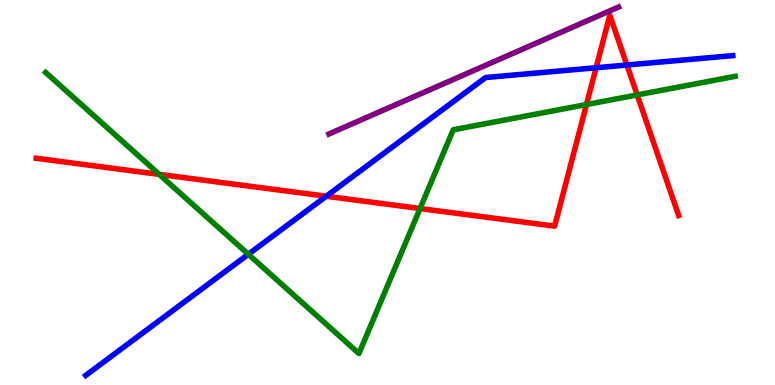[{'lines': ['blue', 'red'], 'intersections': [{'x': 4.21, 'y': 4.9}, {'x': 7.69, 'y': 8.24}, {'x': 8.09, 'y': 8.31}]}, {'lines': ['green', 'red'], 'intersections': [{'x': 2.05, 'y': 5.47}, {'x': 5.42, 'y': 4.58}, {'x': 7.57, 'y': 7.28}, {'x': 8.22, 'y': 7.53}]}, {'lines': ['purple', 'red'], 'intersections': []}, {'lines': ['blue', 'green'], 'intersections': [{'x': 3.2, 'y': 3.4}]}, {'lines': ['blue', 'purple'], 'intersections': []}, {'lines': ['green', 'purple'], 'intersections': []}]